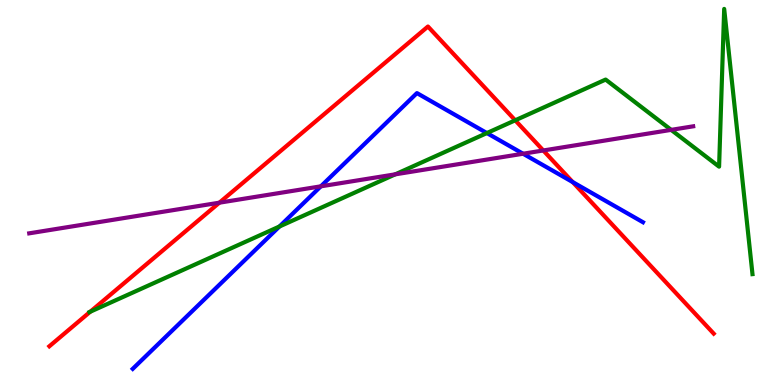[{'lines': ['blue', 'red'], 'intersections': [{'x': 7.39, 'y': 5.27}]}, {'lines': ['green', 'red'], 'intersections': [{'x': 1.16, 'y': 1.9}, {'x': 6.65, 'y': 6.88}]}, {'lines': ['purple', 'red'], 'intersections': [{'x': 2.83, 'y': 4.74}, {'x': 7.01, 'y': 6.09}]}, {'lines': ['blue', 'green'], 'intersections': [{'x': 3.61, 'y': 4.12}, {'x': 6.28, 'y': 6.54}]}, {'lines': ['blue', 'purple'], 'intersections': [{'x': 4.14, 'y': 5.16}, {'x': 6.75, 'y': 6.01}]}, {'lines': ['green', 'purple'], 'intersections': [{'x': 5.1, 'y': 5.47}, {'x': 8.66, 'y': 6.63}]}]